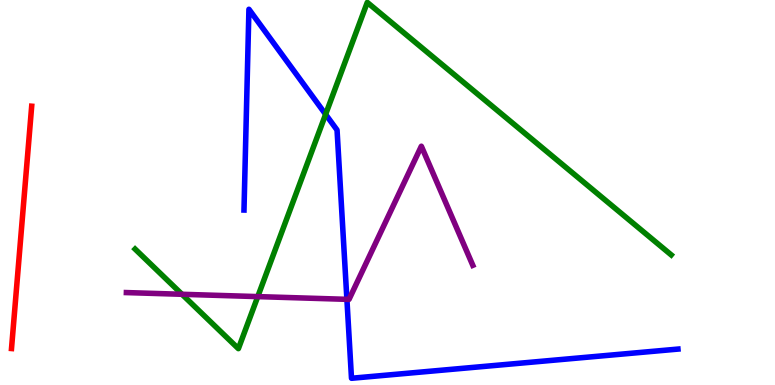[{'lines': ['blue', 'red'], 'intersections': []}, {'lines': ['green', 'red'], 'intersections': []}, {'lines': ['purple', 'red'], 'intersections': []}, {'lines': ['blue', 'green'], 'intersections': [{'x': 4.2, 'y': 7.03}]}, {'lines': ['blue', 'purple'], 'intersections': [{'x': 4.48, 'y': 2.23}]}, {'lines': ['green', 'purple'], 'intersections': [{'x': 2.35, 'y': 2.36}, {'x': 3.33, 'y': 2.3}]}]